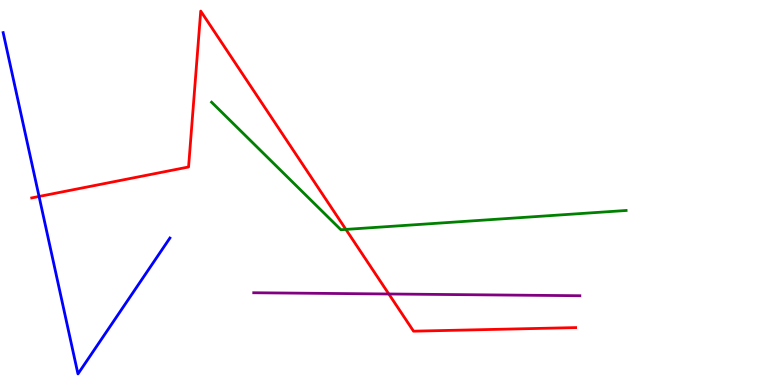[{'lines': ['blue', 'red'], 'intersections': [{'x': 0.504, 'y': 4.9}]}, {'lines': ['green', 'red'], 'intersections': [{'x': 4.46, 'y': 4.04}]}, {'lines': ['purple', 'red'], 'intersections': [{'x': 5.02, 'y': 2.36}]}, {'lines': ['blue', 'green'], 'intersections': []}, {'lines': ['blue', 'purple'], 'intersections': []}, {'lines': ['green', 'purple'], 'intersections': []}]